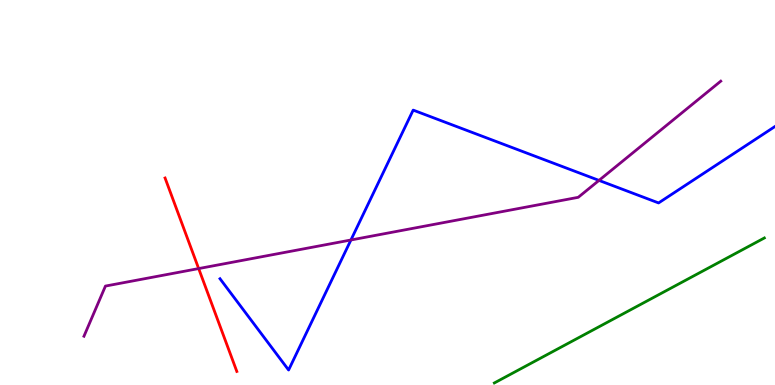[{'lines': ['blue', 'red'], 'intersections': []}, {'lines': ['green', 'red'], 'intersections': []}, {'lines': ['purple', 'red'], 'intersections': [{'x': 2.56, 'y': 3.02}]}, {'lines': ['blue', 'green'], 'intersections': []}, {'lines': ['blue', 'purple'], 'intersections': [{'x': 4.53, 'y': 3.77}, {'x': 7.73, 'y': 5.31}]}, {'lines': ['green', 'purple'], 'intersections': []}]